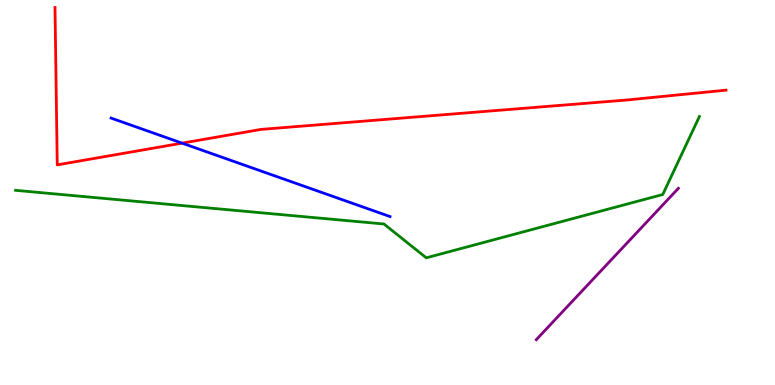[{'lines': ['blue', 'red'], 'intersections': [{'x': 2.35, 'y': 6.28}]}, {'lines': ['green', 'red'], 'intersections': []}, {'lines': ['purple', 'red'], 'intersections': []}, {'lines': ['blue', 'green'], 'intersections': []}, {'lines': ['blue', 'purple'], 'intersections': []}, {'lines': ['green', 'purple'], 'intersections': []}]